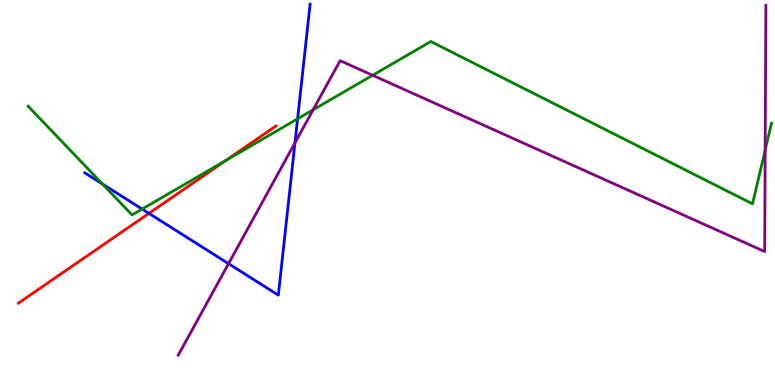[{'lines': ['blue', 'red'], 'intersections': [{'x': 1.92, 'y': 4.46}]}, {'lines': ['green', 'red'], 'intersections': [{'x': 2.91, 'y': 5.83}]}, {'lines': ['purple', 'red'], 'intersections': []}, {'lines': ['blue', 'green'], 'intersections': [{'x': 1.32, 'y': 5.22}, {'x': 1.83, 'y': 4.57}, {'x': 3.84, 'y': 6.91}]}, {'lines': ['blue', 'purple'], 'intersections': [{'x': 2.95, 'y': 3.15}, {'x': 3.81, 'y': 6.29}]}, {'lines': ['green', 'purple'], 'intersections': [{'x': 4.04, 'y': 7.15}, {'x': 4.81, 'y': 8.04}, {'x': 9.87, 'y': 6.1}]}]